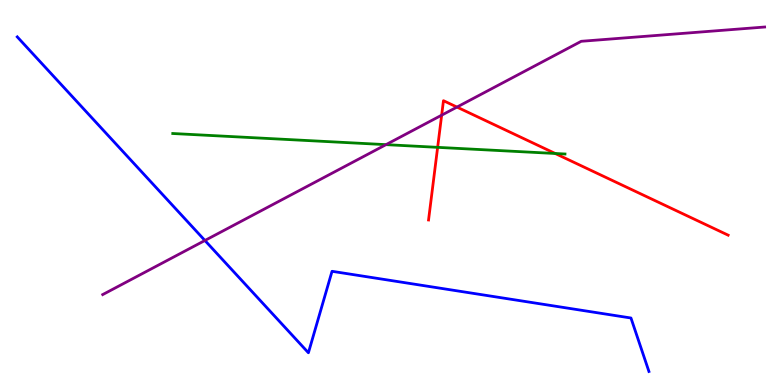[{'lines': ['blue', 'red'], 'intersections': []}, {'lines': ['green', 'red'], 'intersections': [{'x': 5.65, 'y': 6.17}, {'x': 7.16, 'y': 6.01}]}, {'lines': ['purple', 'red'], 'intersections': [{'x': 5.7, 'y': 7.01}, {'x': 5.9, 'y': 7.22}]}, {'lines': ['blue', 'green'], 'intersections': []}, {'lines': ['blue', 'purple'], 'intersections': [{'x': 2.64, 'y': 3.75}]}, {'lines': ['green', 'purple'], 'intersections': [{'x': 4.98, 'y': 6.24}]}]